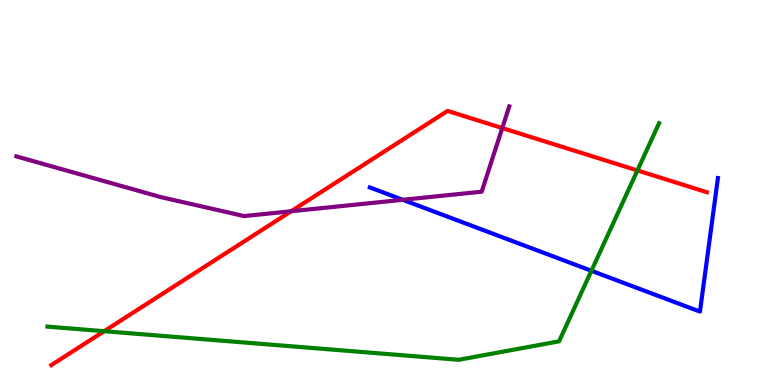[{'lines': ['blue', 'red'], 'intersections': []}, {'lines': ['green', 'red'], 'intersections': [{'x': 1.34, 'y': 1.4}, {'x': 8.22, 'y': 5.57}]}, {'lines': ['purple', 'red'], 'intersections': [{'x': 3.76, 'y': 4.51}, {'x': 6.48, 'y': 6.67}]}, {'lines': ['blue', 'green'], 'intersections': [{'x': 7.63, 'y': 2.97}]}, {'lines': ['blue', 'purple'], 'intersections': [{'x': 5.2, 'y': 4.81}]}, {'lines': ['green', 'purple'], 'intersections': []}]